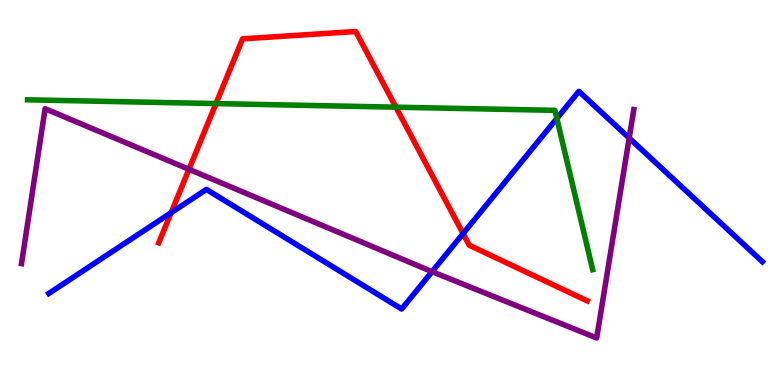[{'lines': ['blue', 'red'], 'intersections': [{'x': 2.21, 'y': 4.47}, {'x': 5.98, 'y': 3.93}]}, {'lines': ['green', 'red'], 'intersections': [{'x': 2.79, 'y': 7.31}, {'x': 5.11, 'y': 7.22}]}, {'lines': ['purple', 'red'], 'intersections': [{'x': 2.44, 'y': 5.6}]}, {'lines': ['blue', 'green'], 'intersections': [{'x': 7.18, 'y': 6.92}]}, {'lines': ['blue', 'purple'], 'intersections': [{'x': 5.58, 'y': 2.94}, {'x': 8.12, 'y': 6.41}]}, {'lines': ['green', 'purple'], 'intersections': []}]